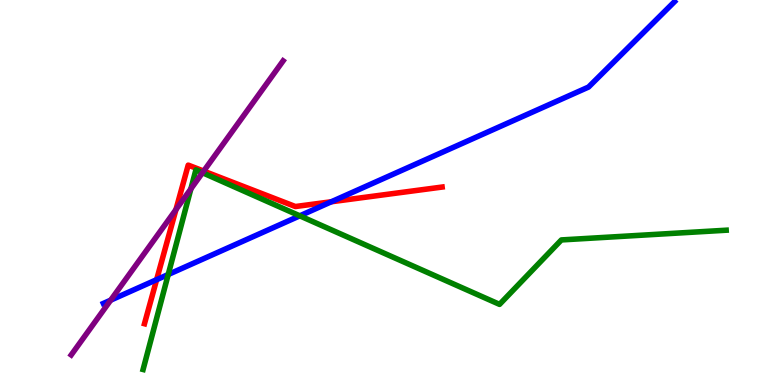[{'lines': ['blue', 'red'], 'intersections': [{'x': 2.02, 'y': 2.74}, {'x': 4.28, 'y': 4.76}]}, {'lines': ['green', 'red'], 'intersections': []}, {'lines': ['purple', 'red'], 'intersections': [{'x': 2.27, 'y': 4.56}, {'x': 2.63, 'y': 5.56}]}, {'lines': ['blue', 'green'], 'intersections': [{'x': 2.17, 'y': 2.87}, {'x': 3.87, 'y': 4.39}]}, {'lines': ['blue', 'purple'], 'intersections': [{'x': 1.43, 'y': 2.2}]}, {'lines': ['green', 'purple'], 'intersections': [{'x': 2.46, 'y': 5.09}, {'x': 2.61, 'y': 5.51}]}]